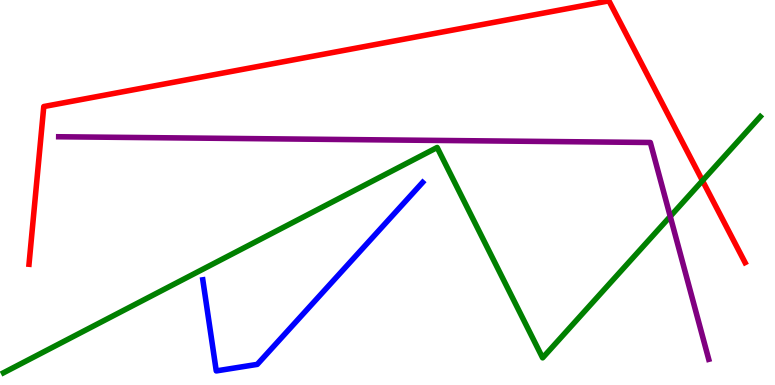[{'lines': ['blue', 'red'], 'intersections': []}, {'lines': ['green', 'red'], 'intersections': [{'x': 9.06, 'y': 5.31}]}, {'lines': ['purple', 'red'], 'intersections': []}, {'lines': ['blue', 'green'], 'intersections': []}, {'lines': ['blue', 'purple'], 'intersections': []}, {'lines': ['green', 'purple'], 'intersections': [{'x': 8.65, 'y': 4.38}]}]